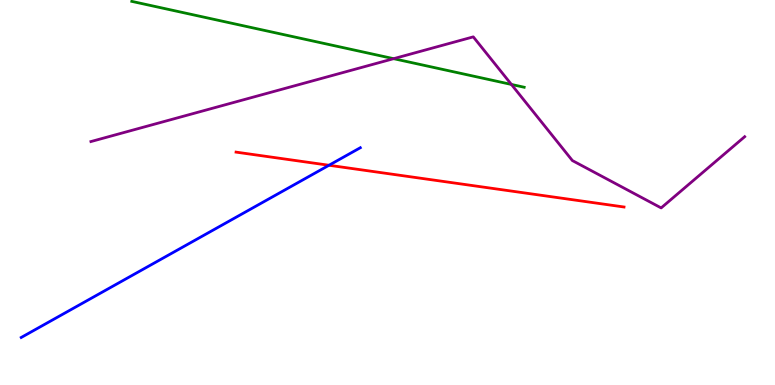[{'lines': ['blue', 'red'], 'intersections': [{'x': 4.24, 'y': 5.71}]}, {'lines': ['green', 'red'], 'intersections': []}, {'lines': ['purple', 'red'], 'intersections': []}, {'lines': ['blue', 'green'], 'intersections': []}, {'lines': ['blue', 'purple'], 'intersections': []}, {'lines': ['green', 'purple'], 'intersections': [{'x': 5.08, 'y': 8.48}, {'x': 6.6, 'y': 7.81}]}]